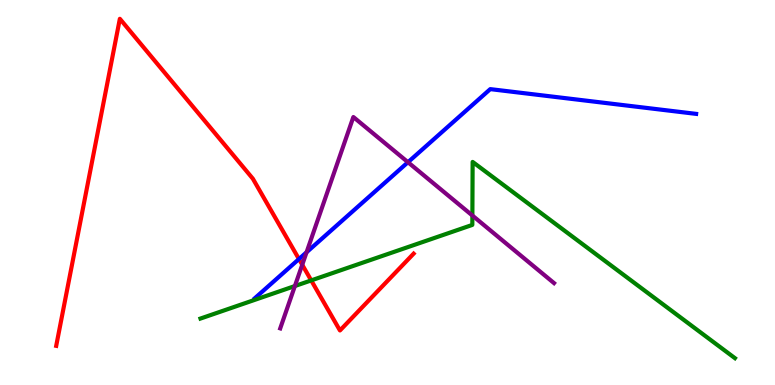[{'lines': ['blue', 'red'], 'intersections': [{'x': 3.86, 'y': 3.27}]}, {'lines': ['green', 'red'], 'intersections': [{'x': 4.02, 'y': 2.72}]}, {'lines': ['purple', 'red'], 'intersections': [{'x': 3.9, 'y': 3.12}]}, {'lines': ['blue', 'green'], 'intersections': []}, {'lines': ['blue', 'purple'], 'intersections': [{'x': 3.96, 'y': 3.45}, {'x': 5.26, 'y': 5.79}]}, {'lines': ['green', 'purple'], 'intersections': [{'x': 3.8, 'y': 2.57}, {'x': 6.1, 'y': 4.4}]}]